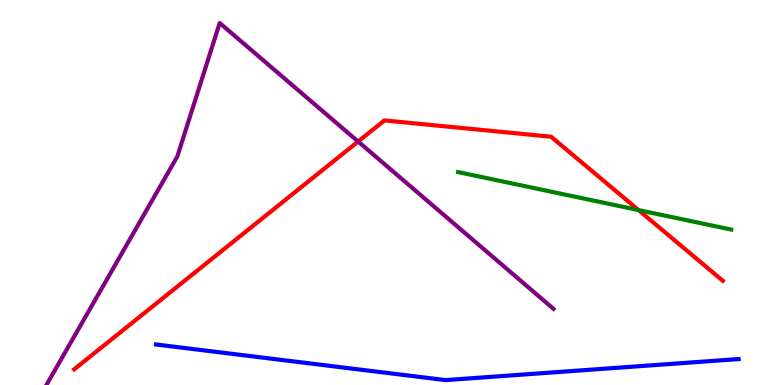[{'lines': ['blue', 'red'], 'intersections': []}, {'lines': ['green', 'red'], 'intersections': [{'x': 8.24, 'y': 4.54}]}, {'lines': ['purple', 'red'], 'intersections': [{'x': 4.62, 'y': 6.32}]}, {'lines': ['blue', 'green'], 'intersections': []}, {'lines': ['blue', 'purple'], 'intersections': []}, {'lines': ['green', 'purple'], 'intersections': []}]